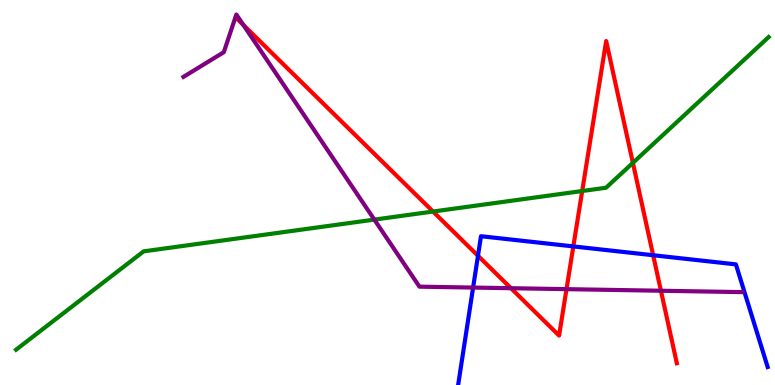[{'lines': ['blue', 'red'], 'intersections': [{'x': 6.17, 'y': 3.36}, {'x': 7.4, 'y': 3.6}, {'x': 8.43, 'y': 3.37}]}, {'lines': ['green', 'red'], 'intersections': [{'x': 5.59, 'y': 4.51}, {'x': 7.51, 'y': 5.04}, {'x': 8.17, 'y': 5.77}]}, {'lines': ['purple', 'red'], 'intersections': [{'x': 3.14, 'y': 9.35}, {'x': 6.59, 'y': 2.51}, {'x': 7.31, 'y': 2.49}, {'x': 8.53, 'y': 2.45}]}, {'lines': ['blue', 'green'], 'intersections': []}, {'lines': ['blue', 'purple'], 'intersections': [{'x': 6.1, 'y': 2.53}]}, {'lines': ['green', 'purple'], 'intersections': [{'x': 4.83, 'y': 4.3}]}]